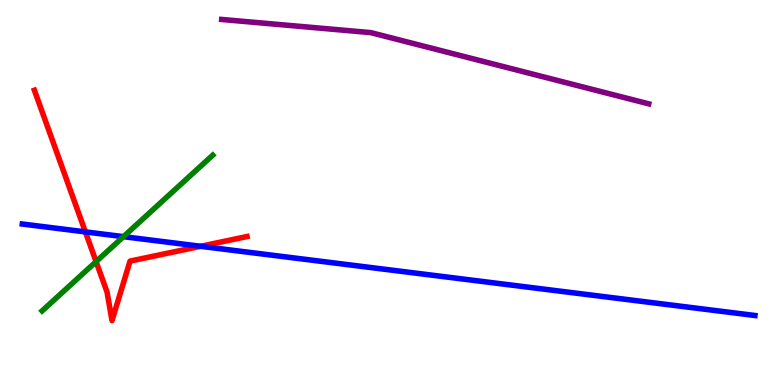[{'lines': ['blue', 'red'], 'intersections': [{'x': 1.1, 'y': 3.98}, {'x': 2.59, 'y': 3.6}]}, {'lines': ['green', 'red'], 'intersections': [{'x': 1.24, 'y': 3.2}]}, {'lines': ['purple', 'red'], 'intersections': []}, {'lines': ['blue', 'green'], 'intersections': [{'x': 1.59, 'y': 3.85}]}, {'lines': ['blue', 'purple'], 'intersections': []}, {'lines': ['green', 'purple'], 'intersections': []}]